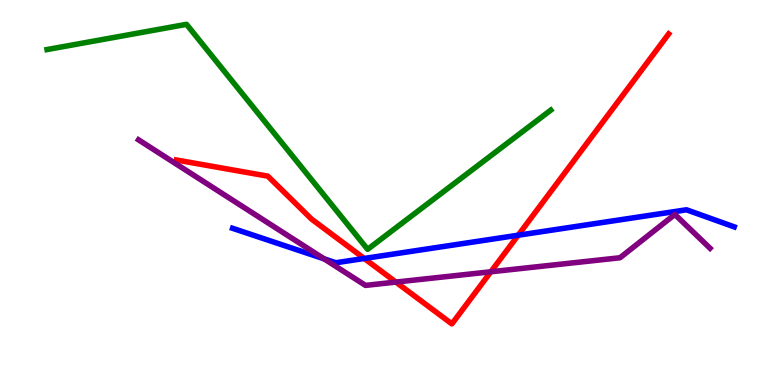[{'lines': ['blue', 'red'], 'intersections': [{'x': 4.7, 'y': 3.29}, {'x': 6.69, 'y': 3.89}]}, {'lines': ['green', 'red'], 'intersections': []}, {'lines': ['purple', 'red'], 'intersections': [{'x': 5.11, 'y': 2.67}, {'x': 6.33, 'y': 2.94}]}, {'lines': ['blue', 'green'], 'intersections': []}, {'lines': ['blue', 'purple'], 'intersections': [{'x': 4.18, 'y': 3.28}]}, {'lines': ['green', 'purple'], 'intersections': []}]